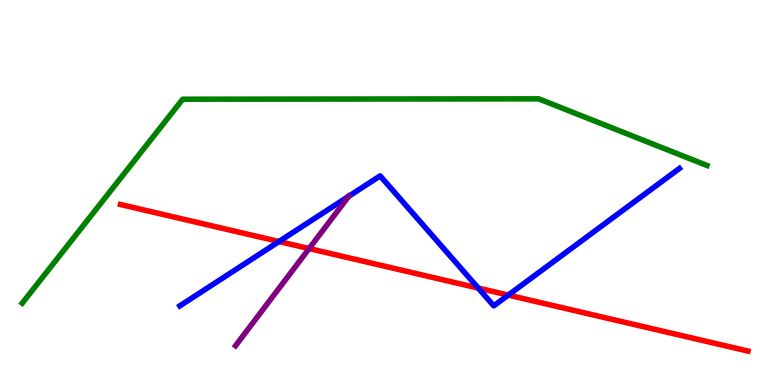[{'lines': ['blue', 'red'], 'intersections': [{'x': 3.6, 'y': 3.73}, {'x': 6.17, 'y': 2.52}, {'x': 6.56, 'y': 2.34}]}, {'lines': ['green', 'red'], 'intersections': []}, {'lines': ['purple', 'red'], 'intersections': [{'x': 3.99, 'y': 3.54}]}, {'lines': ['blue', 'green'], 'intersections': []}, {'lines': ['blue', 'purple'], 'intersections': [{'x': 4.5, 'y': 4.9}]}, {'lines': ['green', 'purple'], 'intersections': []}]